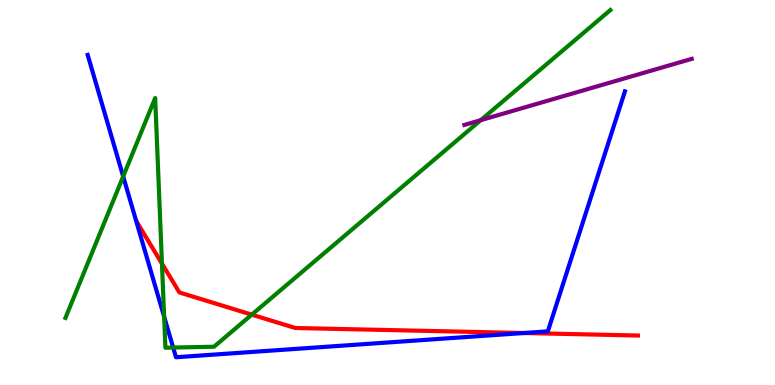[{'lines': ['blue', 'red'], 'intersections': [{'x': 6.76, 'y': 1.35}]}, {'lines': ['green', 'red'], 'intersections': [{'x': 2.09, 'y': 3.15}, {'x': 3.25, 'y': 1.83}]}, {'lines': ['purple', 'red'], 'intersections': []}, {'lines': ['blue', 'green'], 'intersections': [{'x': 1.59, 'y': 5.42}, {'x': 2.12, 'y': 1.77}, {'x': 2.23, 'y': 0.973}]}, {'lines': ['blue', 'purple'], 'intersections': []}, {'lines': ['green', 'purple'], 'intersections': [{'x': 6.2, 'y': 6.88}]}]